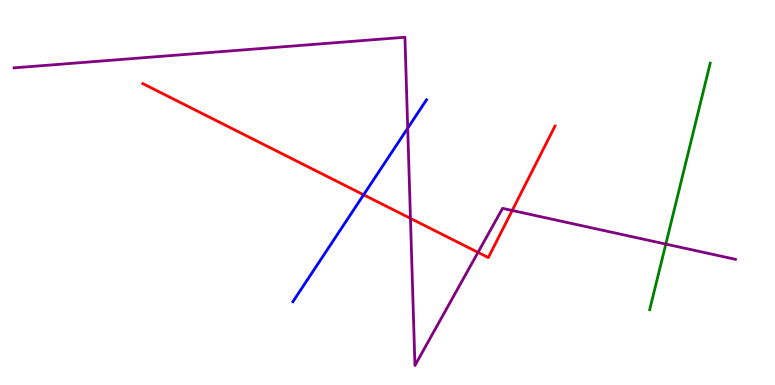[{'lines': ['blue', 'red'], 'intersections': [{'x': 4.69, 'y': 4.94}]}, {'lines': ['green', 'red'], 'intersections': []}, {'lines': ['purple', 'red'], 'intersections': [{'x': 5.3, 'y': 4.33}, {'x': 6.17, 'y': 3.44}, {'x': 6.61, 'y': 4.53}]}, {'lines': ['blue', 'green'], 'intersections': []}, {'lines': ['blue', 'purple'], 'intersections': [{'x': 5.26, 'y': 6.67}]}, {'lines': ['green', 'purple'], 'intersections': [{'x': 8.59, 'y': 3.66}]}]